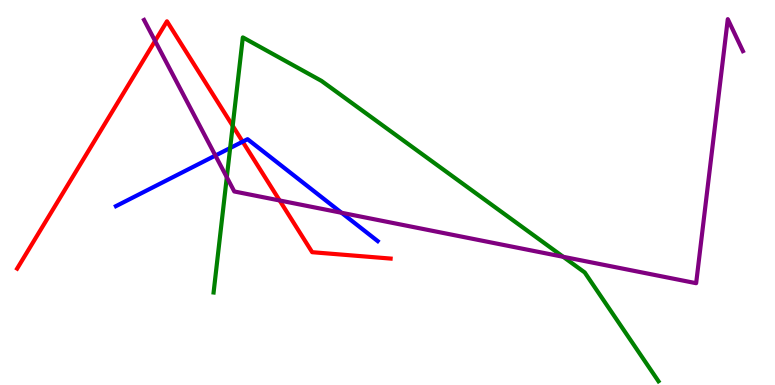[{'lines': ['blue', 'red'], 'intersections': [{'x': 3.13, 'y': 6.32}]}, {'lines': ['green', 'red'], 'intersections': [{'x': 3.0, 'y': 6.73}]}, {'lines': ['purple', 'red'], 'intersections': [{'x': 2.0, 'y': 8.94}, {'x': 3.61, 'y': 4.79}]}, {'lines': ['blue', 'green'], 'intersections': [{'x': 2.97, 'y': 6.15}]}, {'lines': ['blue', 'purple'], 'intersections': [{'x': 2.78, 'y': 5.96}, {'x': 4.41, 'y': 4.47}]}, {'lines': ['green', 'purple'], 'intersections': [{'x': 2.93, 'y': 5.4}, {'x': 7.27, 'y': 3.33}]}]